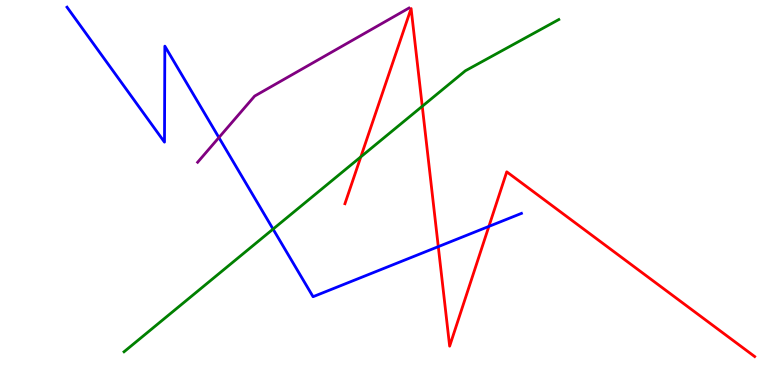[{'lines': ['blue', 'red'], 'intersections': [{'x': 5.66, 'y': 3.59}, {'x': 6.31, 'y': 4.12}]}, {'lines': ['green', 'red'], 'intersections': [{'x': 4.66, 'y': 5.93}, {'x': 5.45, 'y': 7.24}]}, {'lines': ['purple', 'red'], 'intersections': []}, {'lines': ['blue', 'green'], 'intersections': [{'x': 3.52, 'y': 4.05}]}, {'lines': ['blue', 'purple'], 'intersections': [{'x': 2.82, 'y': 6.43}]}, {'lines': ['green', 'purple'], 'intersections': []}]